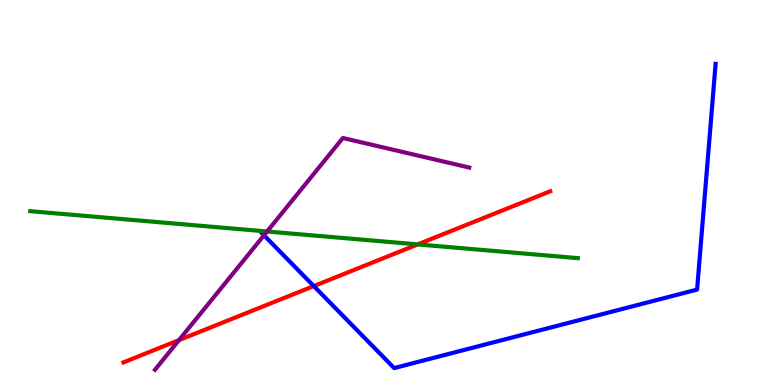[{'lines': ['blue', 'red'], 'intersections': [{'x': 4.05, 'y': 2.57}]}, {'lines': ['green', 'red'], 'intersections': [{'x': 5.39, 'y': 3.65}]}, {'lines': ['purple', 'red'], 'intersections': [{'x': 2.31, 'y': 1.17}]}, {'lines': ['blue', 'green'], 'intersections': []}, {'lines': ['blue', 'purple'], 'intersections': [{'x': 3.41, 'y': 3.89}]}, {'lines': ['green', 'purple'], 'intersections': [{'x': 3.45, 'y': 3.99}]}]